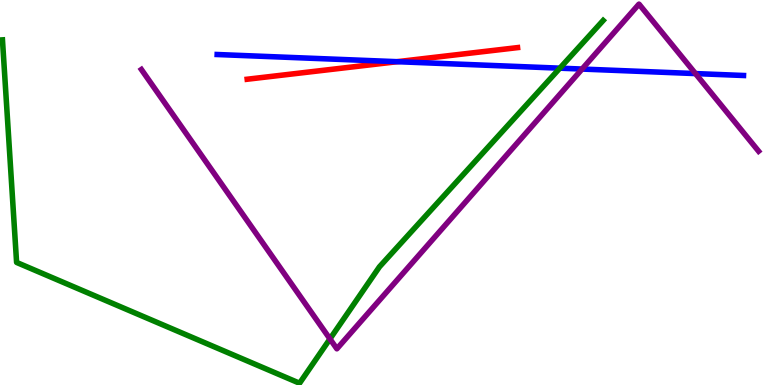[{'lines': ['blue', 'red'], 'intersections': [{'x': 5.13, 'y': 8.4}]}, {'lines': ['green', 'red'], 'intersections': []}, {'lines': ['purple', 'red'], 'intersections': []}, {'lines': ['blue', 'green'], 'intersections': [{'x': 7.22, 'y': 8.23}]}, {'lines': ['blue', 'purple'], 'intersections': [{'x': 7.51, 'y': 8.21}, {'x': 8.97, 'y': 8.09}]}, {'lines': ['green', 'purple'], 'intersections': [{'x': 4.26, 'y': 1.2}]}]